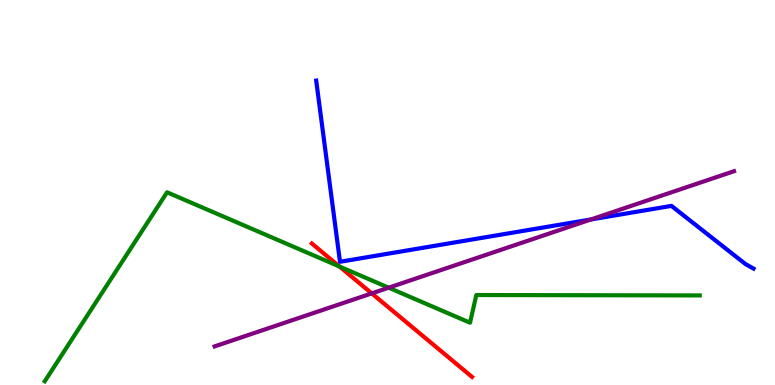[{'lines': ['blue', 'red'], 'intersections': []}, {'lines': ['green', 'red'], 'intersections': [{'x': 4.38, 'y': 3.08}]}, {'lines': ['purple', 'red'], 'intersections': [{'x': 4.8, 'y': 2.38}]}, {'lines': ['blue', 'green'], 'intersections': []}, {'lines': ['blue', 'purple'], 'intersections': [{'x': 7.63, 'y': 4.3}]}, {'lines': ['green', 'purple'], 'intersections': [{'x': 5.01, 'y': 2.53}]}]